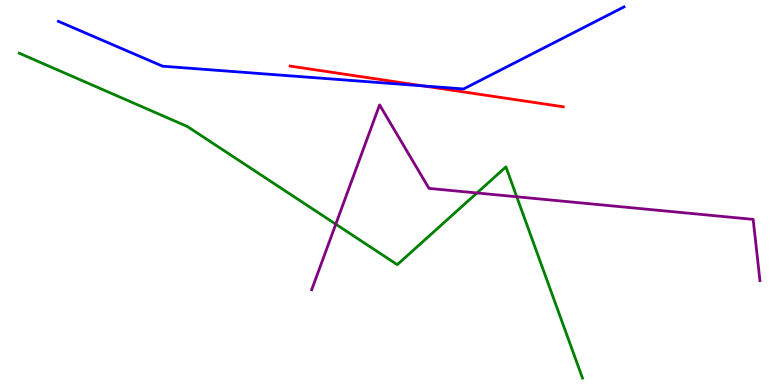[{'lines': ['blue', 'red'], 'intersections': [{'x': 5.46, 'y': 7.77}]}, {'lines': ['green', 'red'], 'intersections': []}, {'lines': ['purple', 'red'], 'intersections': []}, {'lines': ['blue', 'green'], 'intersections': []}, {'lines': ['blue', 'purple'], 'intersections': []}, {'lines': ['green', 'purple'], 'intersections': [{'x': 4.33, 'y': 4.18}, {'x': 6.15, 'y': 4.99}, {'x': 6.67, 'y': 4.89}]}]